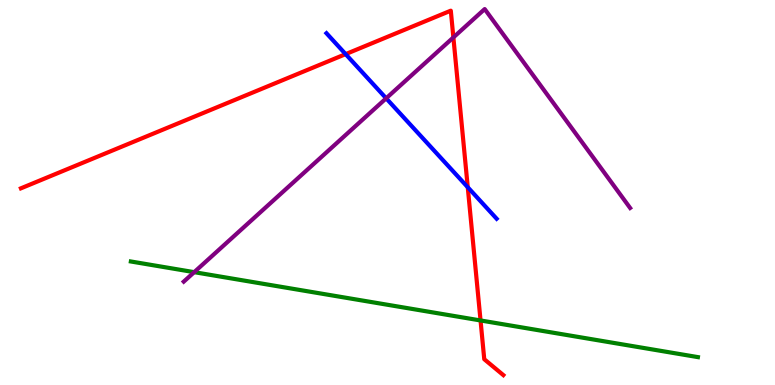[{'lines': ['blue', 'red'], 'intersections': [{'x': 4.46, 'y': 8.59}, {'x': 6.04, 'y': 5.14}]}, {'lines': ['green', 'red'], 'intersections': [{'x': 6.2, 'y': 1.68}]}, {'lines': ['purple', 'red'], 'intersections': [{'x': 5.85, 'y': 9.03}]}, {'lines': ['blue', 'green'], 'intersections': []}, {'lines': ['blue', 'purple'], 'intersections': [{'x': 4.98, 'y': 7.45}]}, {'lines': ['green', 'purple'], 'intersections': [{'x': 2.51, 'y': 2.93}]}]